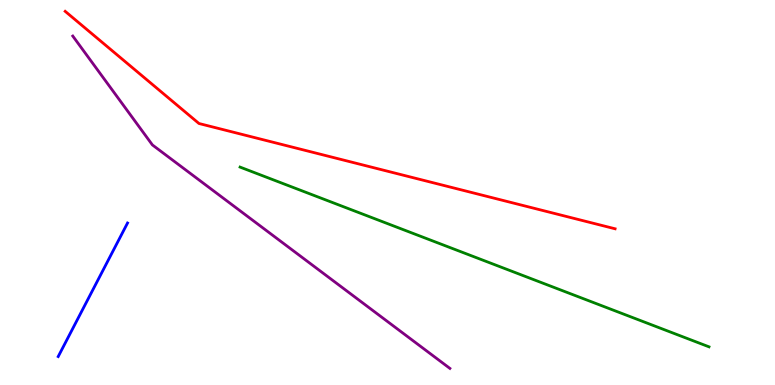[{'lines': ['blue', 'red'], 'intersections': []}, {'lines': ['green', 'red'], 'intersections': []}, {'lines': ['purple', 'red'], 'intersections': []}, {'lines': ['blue', 'green'], 'intersections': []}, {'lines': ['blue', 'purple'], 'intersections': []}, {'lines': ['green', 'purple'], 'intersections': []}]